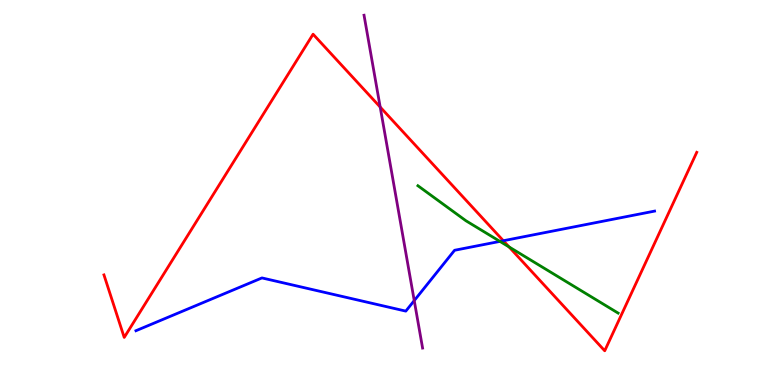[{'lines': ['blue', 'red'], 'intersections': [{'x': 6.49, 'y': 3.75}]}, {'lines': ['green', 'red'], 'intersections': [{'x': 6.57, 'y': 3.59}]}, {'lines': ['purple', 'red'], 'intersections': [{'x': 4.91, 'y': 7.22}]}, {'lines': ['blue', 'green'], 'intersections': [{'x': 6.45, 'y': 3.73}]}, {'lines': ['blue', 'purple'], 'intersections': [{'x': 5.35, 'y': 2.19}]}, {'lines': ['green', 'purple'], 'intersections': []}]